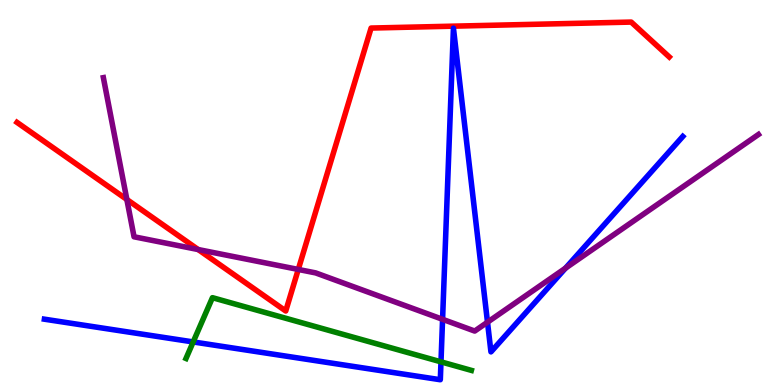[{'lines': ['blue', 'red'], 'intersections': []}, {'lines': ['green', 'red'], 'intersections': []}, {'lines': ['purple', 'red'], 'intersections': [{'x': 1.64, 'y': 4.82}, {'x': 2.56, 'y': 3.52}, {'x': 3.85, 'y': 3.0}]}, {'lines': ['blue', 'green'], 'intersections': [{'x': 2.49, 'y': 1.12}, {'x': 5.69, 'y': 0.601}]}, {'lines': ['blue', 'purple'], 'intersections': [{'x': 5.71, 'y': 1.71}, {'x': 6.29, 'y': 1.63}, {'x': 7.3, 'y': 3.04}]}, {'lines': ['green', 'purple'], 'intersections': []}]